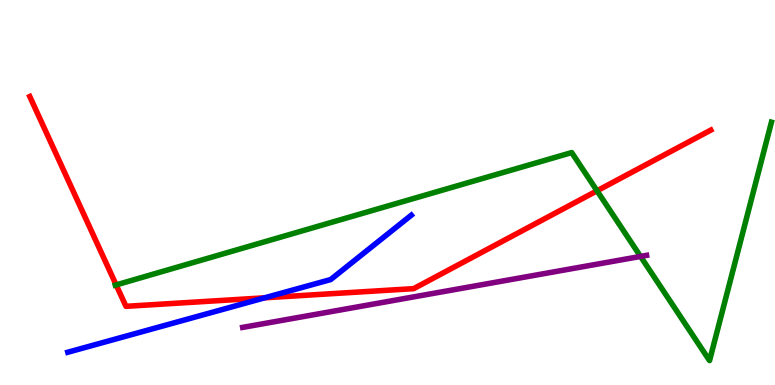[{'lines': ['blue', 'red'], 'intersections': [{'x': 3.42, 'y': 2.26}]}, {'lines': ['green', 'red'], 'intersections': [{'x': 1.5, 'y': 2.6}, {'x': 7.7, 'y': 5.04}]}, {'lines': ['purple', 'red'], 'intersections': []}, {'lines': ['blue', 'green'], 'intersections': []}, {'lines': ['blue', 'purple'], 'intersections': []}, {'lines': ['green', 'purple'], 'intersections': [{'x': 8.26, 'y': 3.34}]}]